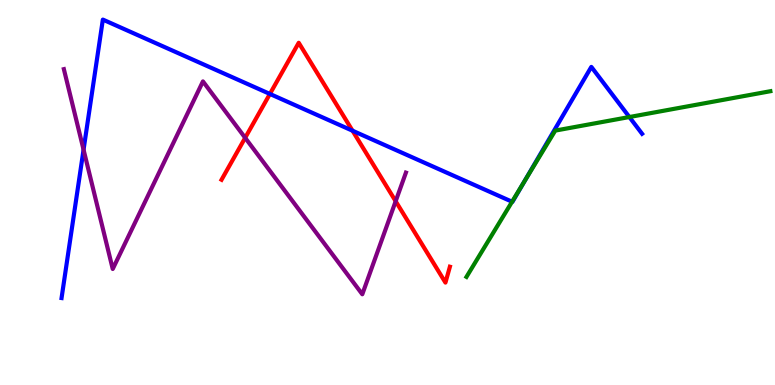[{'lines': ['blue', 'red'], 'intersections': [{'x': 3.48, 'y': 7.56}, {'x': 4.55, 'y': 6.6}]}, {'lines': ['green', 'red'], 'intersections': []}, {'lines': ['purple', 'red'], 'intersections': [{'x': 3.16, 'y': 6.42}, {'x': 5.11, 'y': 4.77}]}, {'lines': ['blue', 'green'], 'intersections': [{'x': 6.61, 'y': 4.76}, {'x': 6.76, 'y': 5.27}, {'x': 8.12, 'y': 6.96}]}, {'lines': ['blue', 'purple'], 'intersections': [{'x': 1.08, 'y': 6.11}]}, {'lines': ['green', 'purple'], 'intersections': []}]